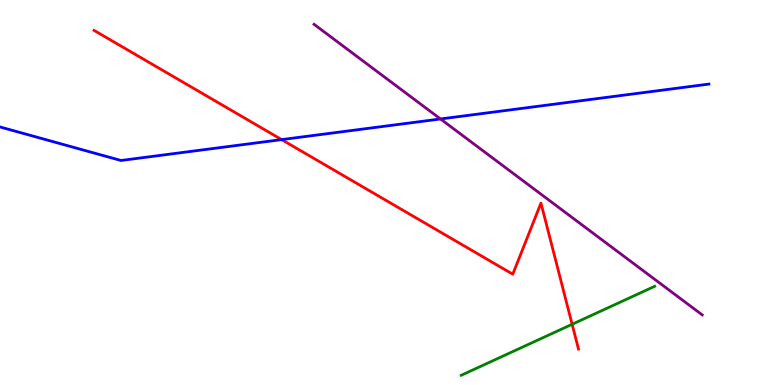[{'lines': ['blue', 'red'], 'intersections': [{'x': 3.63, 'y': 6.37}]}, {'lines': ['green', 'red'], 'intersections': [{'x': 7.38, 'y': 1.58}]}, {'lines': ['purple', 'red'], 'intersections': []}, {'lines': ['blue', 'green'], 'intersections': []}, {'lines': ['blue', 'purple'], 'intersections': [{'x': 5.68, 'y': 6.91}]}, {'lines': ['green', 'purple'], 'intersections': []}]